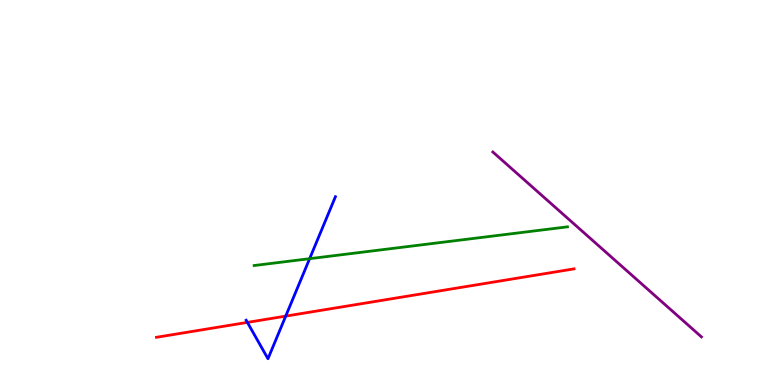[{'lines': ['blue', 'red'], 'intersections': [{'x': 3.19, 'y': 1.63}, {'x': 3.69, 'y': 1.79}]}, {'lines': ['green', 'red'], 'intersections': []}, {'lines': ['purple', 'red'], 'intersections': []}, {'lines': ['blue', 'green'], 'intersections': [{'x': 4.0, 'y': 3.28}]}, {'lines': ['blue', 'purple'], 'intersections': []}, {'lines': ['green', 'purple'], 'intersections': []}]